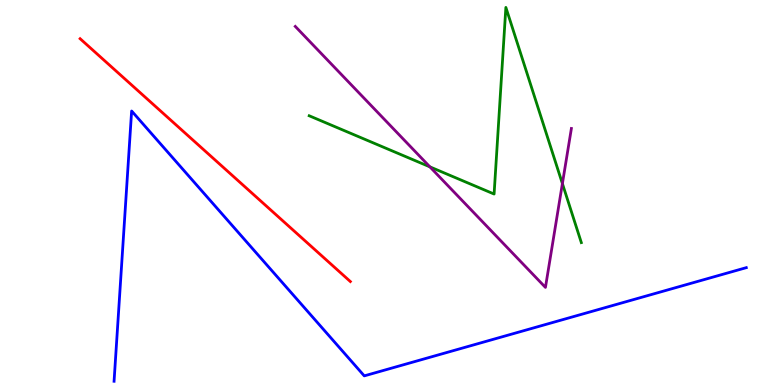[{'lines': ['blue', 'red'], 'intersections': []}, {'lines': ['green', 'red'], 'intersections': []}, {'lines': ['purple', 'red'], 'intersections': []}, {'lines': ['blue', 'green'], 'intersections': []}, {'lines': ['blue', 'purple'], 'intersections': []}, {'lines': ['green', 'purple'], 'intersections': [{'x': 5.55, 'y': 5.67}, {'x': 7.26, 'y': 5.23}]}]